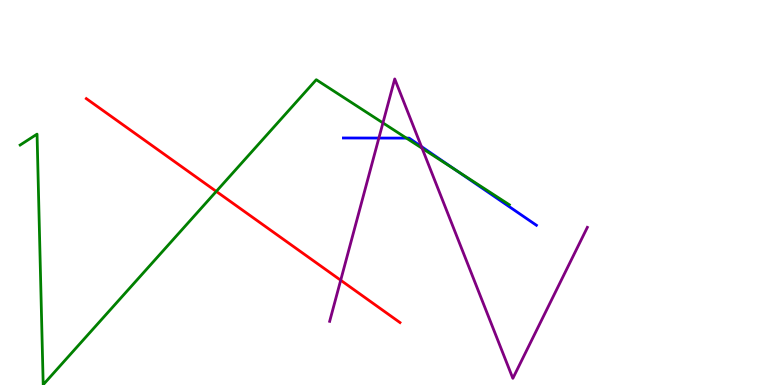[{'lines': ['blue', 'red'], 'intersections': []}, {'lines': ['green', 'red'], 'intersections': [{'x': 2.79, 'y': 5.03}]}, {'lines': ['purple', 'red'], 'intersections': [{'x': 4.4, 'y': 2.72}]}, {'lines': ['blue', 'green'], 'intersections': [{'x': 5.24, 'y': 6.41}, {'x': 5.89, 'y': 5.57}]}, {'lines': ['blue', 'purple'], 'intersections': [{'x': 4.89, 'y': 6.41}, {'x': 5.44, 'y': 6.19}]}, {'lines': ['green', 'purple'], 'intersections': [{'x': 4.94, 'y': 6.81}, {'x': 5.45, 'y': 6.15}]}]